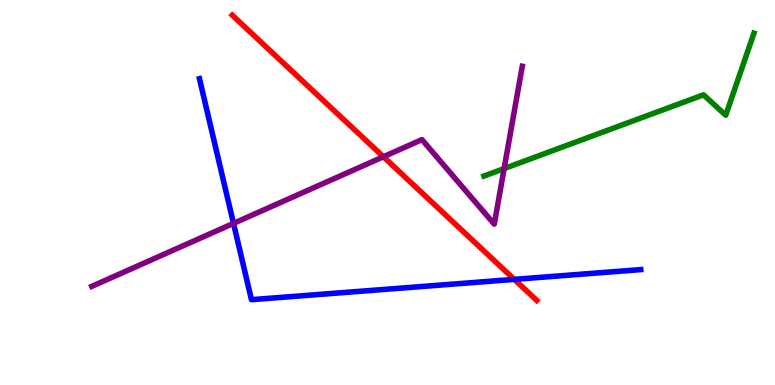[{'lines': ['blue', 'red'], 'intersections': [{'x': 6.64, 'y': 2.74}]}, {'lines': ['green', 'red'], 'intersections': []}, {'lines': ['purple', 'red'], 'intersections': [{'x': 4.95, 'y': 5.93}]}, {'lines': ['blue', 'green'], 'intersections': []}, {'lines': ['blue', 'purple'], 'intersections': [{'x': 3.01, 'y': 4.2}]}, {'lines': ['green', 'purple'], 'intersections': [{'x': 6.5, 'y': 5.62}]}]